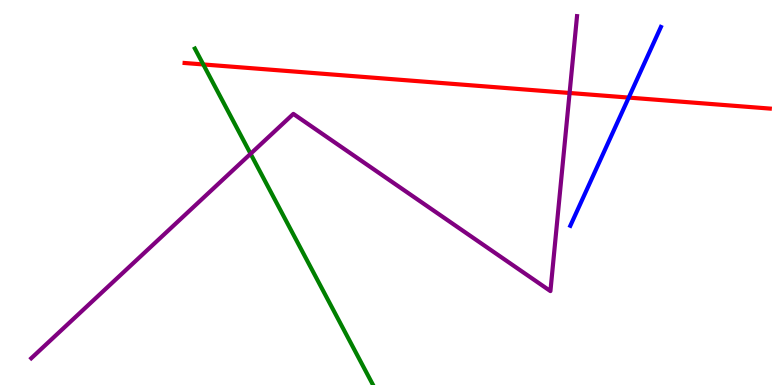[{'lines': ['blue', 'red'], 'intersections': [{'x': 8.11, 'y': 7.47}]}, {'lines': ['green', 'red'], 'intersections': [{'x': 2.62, 'y': 8.33}]}, {'lines': ['purple', 'red'], 'intersections': [{'x': 7.35, 'y': 7.58}]}, {'lines': ['blue', 'green'], 'intersections': []}, {'lines': ['blue', 'purple'], 'intersections': []}, {'lines': ['green', 'purple'], 'intersections': [{'x': 3.23, 'y': 6.01}]}]